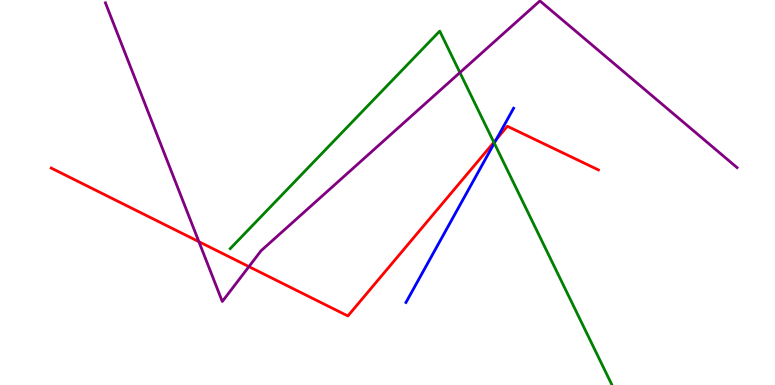[{'lines': ['blue', 'red'], 'intersections': [{'x': 6.4, 'y': 6.38}]}, {'lines': ['green', 'red'], 'intersections': [{'x': 6.37, 'y': 6.3}]}, {'lines': ['purple', 'red'], 'intersections': [{'x': 2.57, 'y': 3.72}, {'x': 3.21, 'y': 3.07}]}, {'lines': ['blue', 'green'], 'intersections': [{'x': 6.38, 'y': 6.28}]}, {'lines': ['blue', 'purple'], 'intersections': []}, {'lines': ['green', 'purple'], 'intersections': [{'x': 5.93, 'y': 8.12}]}]